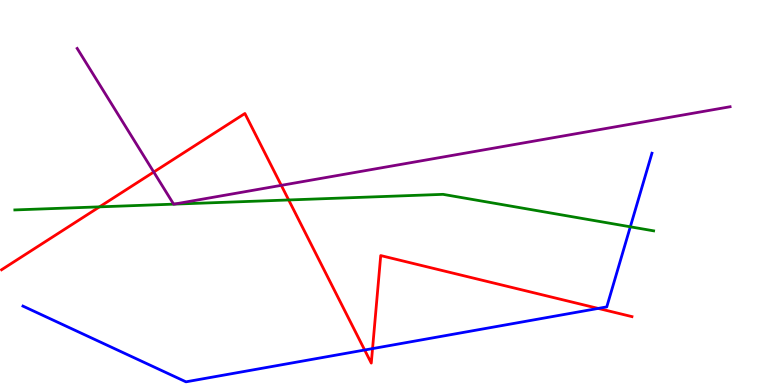[{'lines': ['blue', 'red'], 'intersections': [{'x': 4.71, 'y': 0.909}, {'x': 4.81, 'y': 0.945}, {'x': 7.72, 'y': 1.99}]}, {'lines': ['green', 'red'], 'intersections': [{'x': 1.28, 'y': 4.63}, {'x': 3.72, 'y': 4.81}]}, {'lines': ['purple', 'red'], 'intersections': [{'x': 1.98, 'y': 5.53}, {'x': 3.63, 'y': 5.19}]}, {'lines': ['blue', 'green'], 'intersections': [{'x': 8.13, 'y': 4.11}]}, {'lines': ['blue', 'purple'], 'intersections': []}, {'lines': ['green', 'purple'], 'intersections': [{'x': 2.24, 'y': 4.7}, {'x': 2.24, 'y': 4.7}]}]